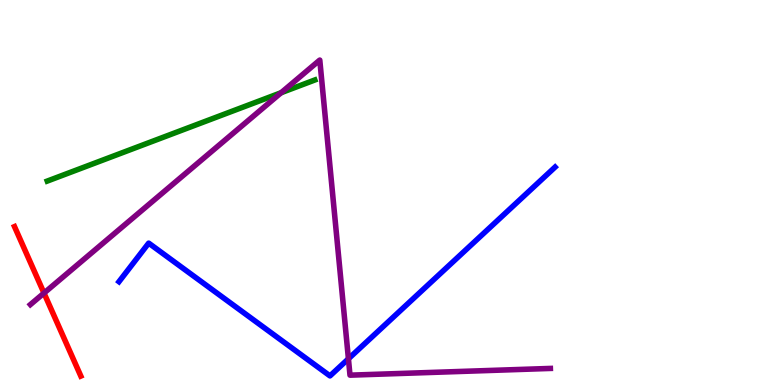[{'lines': ['blue', 'red'], 'intersections': []}, {'lines': ['green', 'red'], 'intersections': []}, {'lines': ['purple', 'red'], 'intersections': [{'x': 0.568, 'y': 2.39}]}, {'lines': ['blue', 'green'], 'intersections': []}, {'lines': ['blue', 'purple'], 'intersections': [{'x': 4.5, 'y': 0.681}]}, {'lines': ['green', 'purple'], 'intersections': [{'x': 3.63, 'y': 7.59}]}]